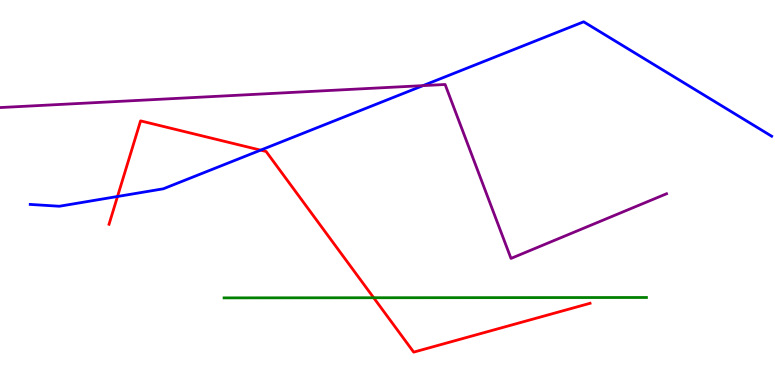[{'lines': ['blue', 'red'], 'intersections': [{'x': 1.52, 'y': 4.9}, {'x': 3.36, 'y': 6.1}]}, {'lines': ['green', 'red'], 'intersections': [{'x': 4.82, 'y': 2.27}]}, {'lines': ['purple', 'red'], 'intersections': []}, {'lines': ['blue', 'green'], 'intersections': []}, {'lines': ['blue', 'purple'], 'intersections': [{'x': 5.46, 'y': 7.78}]}, {'lines': ['green', 'purple'], 'intersections': []}]